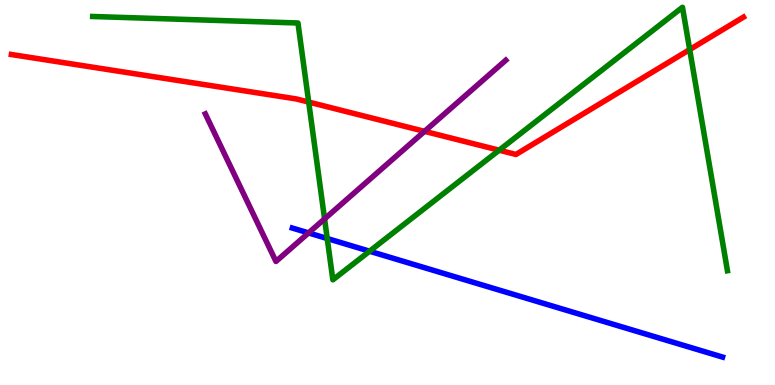[{'lines': ['blue', 'red'], 'intersections': []}, {'lines': ['green', 'red'], 'intersections': [{'x': 3.98, 'y': 7.35}, {'x': 6.44, 'y': 6.1}, {'x': 8.9, 'y': 8.71}]}, {'lines': ['purple', 'red'], 'intersections': [{'x': 5.48, 'y': 6.59}]}, {'lines': ['blue', 'green'], 'intersections': [{'x': 4.22, 'y': 3.8}, {'x': 4.77, 'y': 3.48}]}, {'lines': ['blue', 'purple'], 'intersections': [{'x': 3.98, 'y': 3.95}]}, {'lines': ['green', 'purple'], 'intersections': [{'x': 4.19, 'y': 4.31}]}]